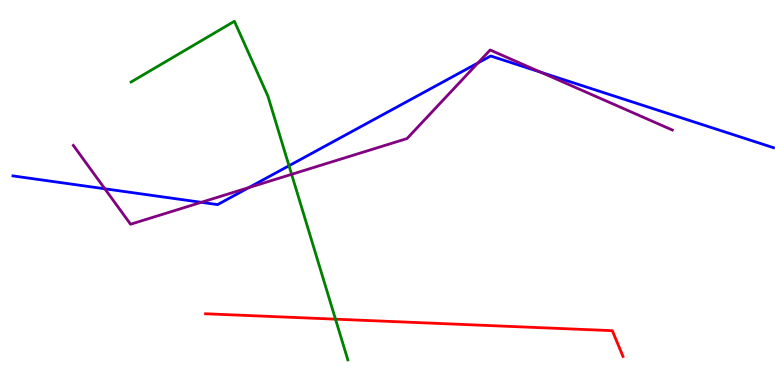[{'lines': ['blue', 'red'], 'intersections': []}, {'lines': ['green', 'red'], 'intersections': [{'x': 4.33, 'y': 1.71}]}, {'lines': ['purple', 'red'], 'intersections': []}, {'lines': ['blue', 'green'], 'intersections': [{'x': 3.73, 'y': 5.7}]}, {'lines': ['blue', 'purple'], 'intersections': [{'x': 1.35, 'y': 5.1}, {'x': 2.6, 'y': 4.75}, {'x': 3.21, 'y': 5.13}, {'x': 6.17, 'y': 8.37}, {'x': 6.98, 'y': 8.12}]}, {'lines': ['green', 'purple'], 'intersections': [{'x': 3.76, 'y': 5.47}]}]